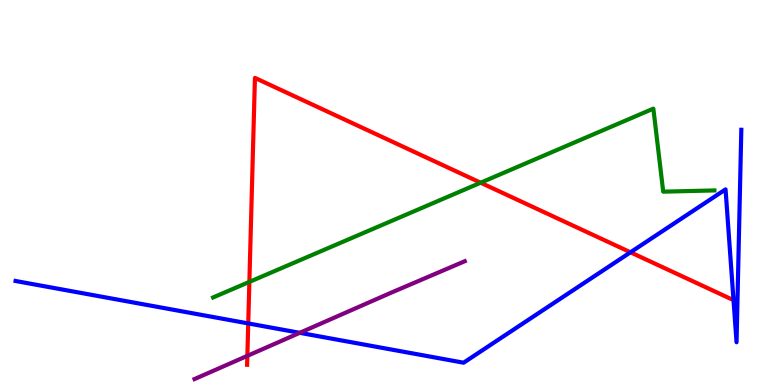[{'lines': ['blue', 'red'], 'intersections': [{'x': 3.2, 'y': 1.6}, {'x': 8.14, 'y': 3.45}]}, {'lines': ['green', 'red'], 'intersections': [{'x': 3.22, 'y': 2.68}, {'x': 6.2, 'y': 5.25}]}, {'lines': ['purple', 'red'], 'intersections': [{'x': 3.19, 'y': 0.757}]}, {'lines': ['blue', 'green'], 'intersections': []}, {'lines': ['blue', 'purple'], 'intersections': [{'x': 3.87, 'y': 1.36}]}, {'lines': ['green', 'purple'], 'intersections': []}]